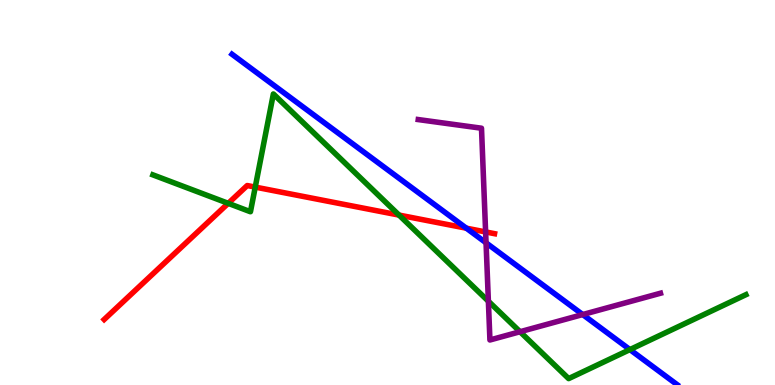[{'lines': ['blue', 'red'], 'intersections': [{'x': 6.02, 'y': 4.07}]}, {'lines': ['green', 'red'], 'intersections': [{'x': 2.94, 'y': 4.72}, {'x': 3.29, 'y': 5.14}, {'x': 5.15, 'y': 4.41}]}, {'lines': ['purple', 'red'], 'intersections': [{'x': 6.27, 'y': 3.98}]}, {'lines': ['blue', 'green'], 'intersections': [{'x': 8.13, 'y': 0.92}]}, {'lines': ['blue', 'purple'], 'intersections': [{'x': 6.27, 'y': 3.69}, {'x': 7.52, 'y': 1.83}]}, {'lines': ['green', 'purple'], 'intersections': [{'x': 6.3, 'y': 2.18}, {'x': 6.71, 'y': 1.38}]}]